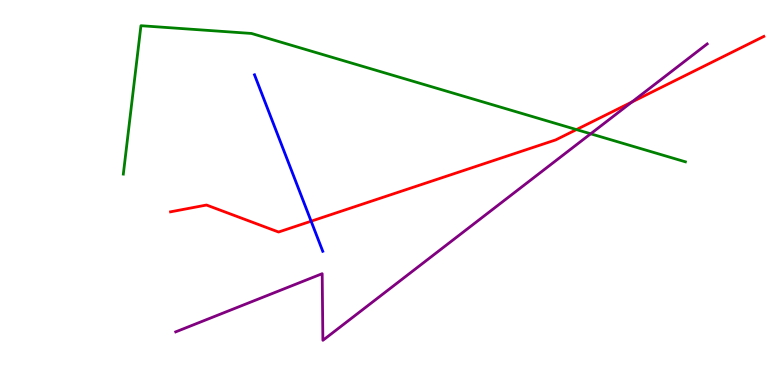[{'lines': ['blue', 'red'], 'intersections': [{'x': 4.01, 'y': 4.25}]}, {'lines': ['green', 'red'], 'intersections': [{'x': 7.44, 'y': 6.63}]}, {'lines': ['purple', 'red'], 'intersections': [{'x': 8.15, 'y': 7.35}]}, {'lines': ['blue', 'green'], 'intersections': []}, {'lines': ['blue', 'purple'], 'intersections': []}, {'lines': ['green', 'purple'], 'intersections': [{'x': 7.62, 'y': 6.52}]}]